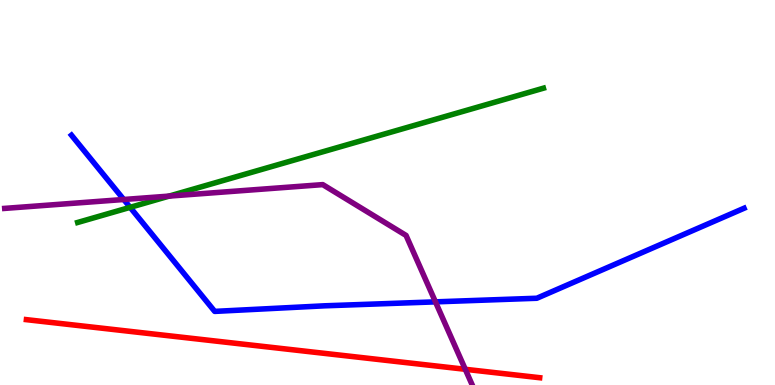[{'lines': ['blue', 'red'], 'intersections': []}, {'lines': ['green', 'red'], 'intersections': []}, {'lines': ['purple', 'red'], 'intersections': [{'x': 6.0, 'y': 0.408}]}, {'lines': ['blue', 'green'], 'intersections': [{'x': 1.68, 'y': 4.61}]}, {'lines': ['blue', 'purple'], 'intersections': [{'x': 1.6, 'y': 4.82}, {'x': 5.62, 'y': 2.16}]}, {'lines': ['green', 'purple'], 'intersections': [{'x': 2.18, 'y': 4.91}]}]